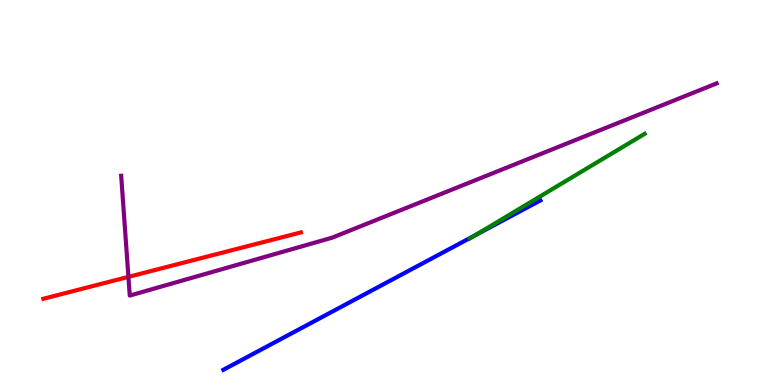[{'lines': ['blue', 'red'], 'intersections': []}, {'lines': ['green', 'red'], 'intersections': []}, {'lines': ['purple', 'red'], 'intersections': [{'x': 1.66, 'y': 2.81}]}, {'lines': ['blue', 'green'], 'intersections': [{'x': 6.13, 'y': 3.89}]}, {'lines': ['blue', 'purple'], 'intersections': []}, {'lines': ['green', 'purple'], 'intersections': []}]